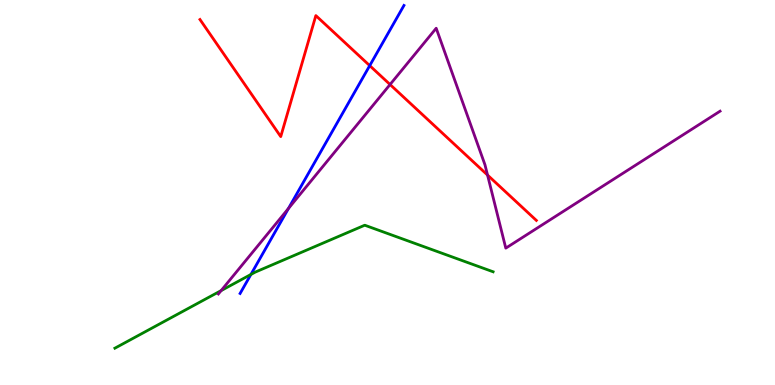[{'lines': ['blue', 'red'], 'intersections': [{'x': 4.77, 'y': 8.3}]}, {'lines': ['green', 'red'], 'intersections': []}, {'lines': ['purple', 'red'], 'intersections': [{'x': 5.03, 'y': 7.8}, {'x': 6.29, 'y': 5.45}]}, {'lines': ['blue', 'green'], 'intersections': [{'x': 3.24, 'y': 2.87}]}, {'lines': ['blue', 'purple'], 'intersections': [{'x': 3.72, 'y': 4.58}]}, {'lines': ['green', 'purple'], 'intersections': [{'x': 2.85, 'y': 2.45}]}]